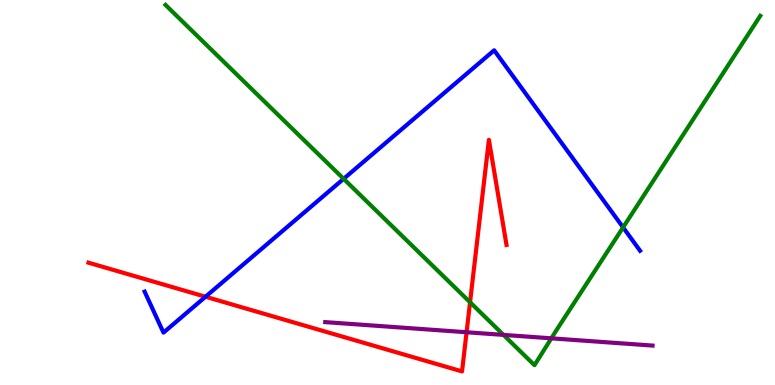[{'lines': ['blue', 'red'], 'intersections': [{'x': 2.65, 'y': 2.29}]}, {'lines': ['green', 'red'], 'intersections': [{'x': 6.07, 'y': 2.15}]}, {'lines': ['purple', 'red'], 'intersections': [{'x': 6.02, 'y': 1.37}]}, {'lines': ['blue', 'green'], 'intersections': [{'x': 4.43, 'y': 5.36}, {'x': 8.04, 'y': 4.09}]}, {'lines': ['blue', 'purple'], 'intersections': []}, {'lines': ['green', 'purple'], 'intersections': [{'x': 6.5, 'y': 1.3}, {'x': 7.11, 'y': 1.21}]}]